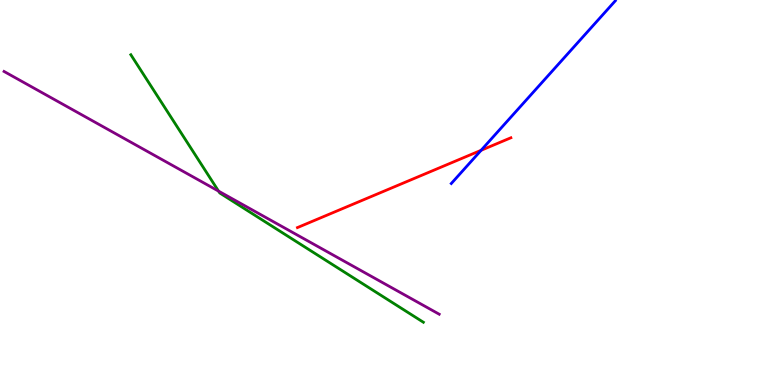[{'lines': ['blue', 'red'], 'intersections': [{'x': 6.21, 'y': 6.1}]}, {'lines': ['green', 'red'], 'intersections': []}, {'lines': ['purple', 'red'], 'intersections': []}, {'lines': ['blue', 'green'], 'intersections': []}, {'lines': ['blue', 'purple'], 'intersections': []}, {'lines': ['green', 'purple'], 'intersections': [{'x': 2.82, 'y': 5.04}]}]